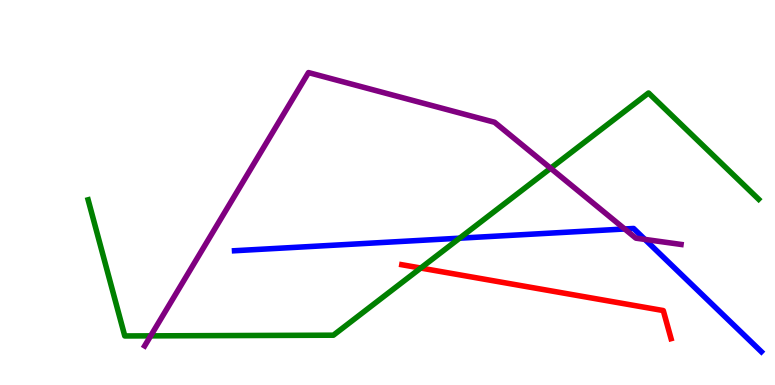[{'lines': ['blue', 'red'], 'intersections': []}, {'lines': ['green', 'red'], 'intersections': [{'x': 5.43, 'y': 3.04}]}, {'lines': ['purple', 'red'], 'intersections': []}, {'lines': ['blue', 'green'], 'intersections': [{'x': 5.93, 'y': 3.81}]}, {'lines': ['blue', 'purple'], 'intersections': [{'x': 8.06, 'y': 4.05}, {'x': 8.32, 'y': 3.78}]}, {'lines': ['green', 'purple'], 'intersections': [{'x': 1.94, 'y': 1.28}, {'x': 7.1, 'y': 5.63}]}]